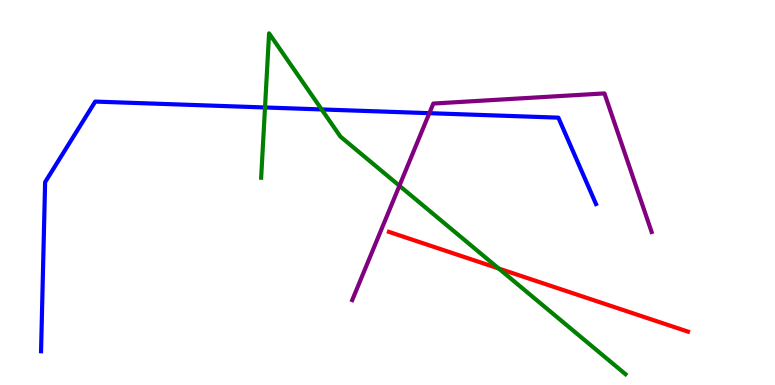[{'lines': ['blue', 'red'], 'intersections': []}, {'lines': ['green', 'red'], 'intersections': [{'x': 6.43, 'y': 3.03}]}, {'lines': ['purple', 'red'], 'intersections': []}, {'lines': ['blue', 'green'], 'intersections': [{'x': 3.42, 'y': 7.21}, {'x': 4.15, 'y': 7.16}]}, {'lines': ['blue', 'purple'], 'intersections': [{'x': 5.54, 'y': 7.06}]}, {'lines': ['green', 'purple'], 'intersections': [{'x': 5.15, 'y': 5.18}]}]